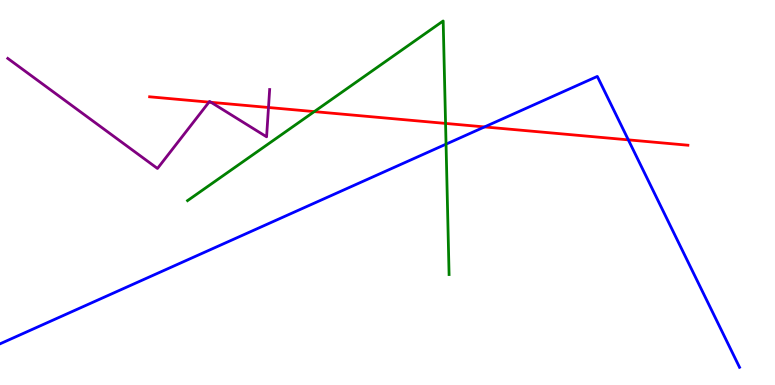[{'lines': ['blue', 'red'], 'intersections': [{'x': 6.25, 'y': 6.7}, {'x': 8.11, 'y': 6.37}]}, {'lines': ['green', 'red'], 'intersections': [{'x': 4.06, 'y': 7.1}, {'x': 5.75, 'y': 6.79}]}, {'lines': ['purple', 'red'], 'intersections': [{'x': 2.7, 'y': 7.35}, {'x': 2.72, 'y': 7.34}, {'x': 3.46, 'y': 7.21}]}, {'lines': ['blue', 'green'], 'intersections': [{'x': 5.76, 'y': 6.26}]}, {'lines': ['blue', 'purple'], 'intersections': []}, {'lines': ['green', 'purple'], 'intersections': []}]